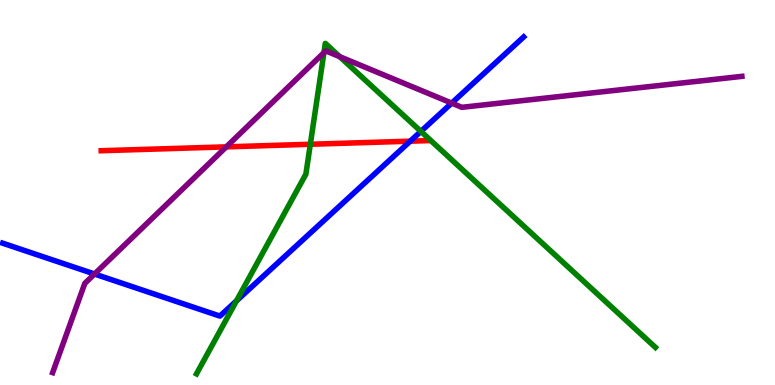[{'lines': ['blue', 'red'], 'intersections': [{'x': 5.29, 'y': 6.33}]}, {'lines': ['green', 'red'], 'intersections': [{'x': 4.0, 'y': 6.25}]}, {'lines': ['purple', 'red'], 'intersections': [{'x': 2.92, 'y': 6.19}]}, {'lines': ['blue', 'green'], 'intersections': [{'x': 3.05, 'y': 2.19}, {'x': 5.43, 'y': 6.59}]}, {'lines': ['blue', 'purple'], 'intersections': [{'x': 1.22, 'y': 2.88}, {'x': 5.83, 'y': 7.32}]}, {'lines': ['green', 'purple'], 'intersections': [{'x': 4.18, 'y': 8.63}, {'x': 4.38, 'y': 8.53}]}]